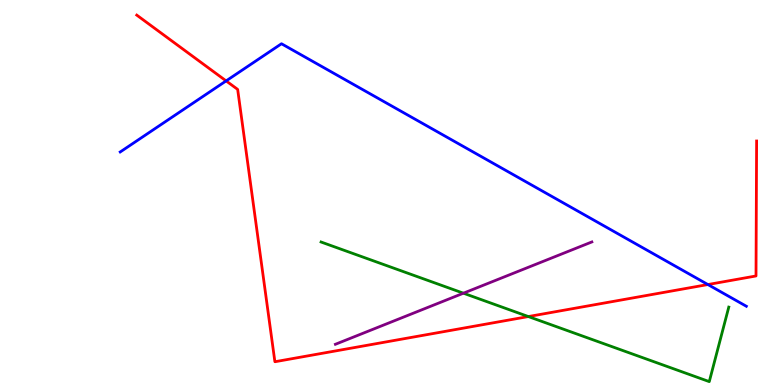[{'lines': ['blue', 'red'], 'intersections': [{'x': 2.92, 'y': 7.9}, {'x': 9.13, 'y': 2.61}]}, {'lines': ['green', 'red'], 'intersections': [{'x': 6.82, 'y': 1.78}]}, {'lines': ['purple', 'red'], 'intersections': []}, {'lines': ['blue', 'green'], 'intersections': []}, {'lines': ['blue', 'purple'], 'intersections': []}, {'lines': ['green', 'purple'], 'intersections': [{'x': 5.98, 'y': 2.38}]}]